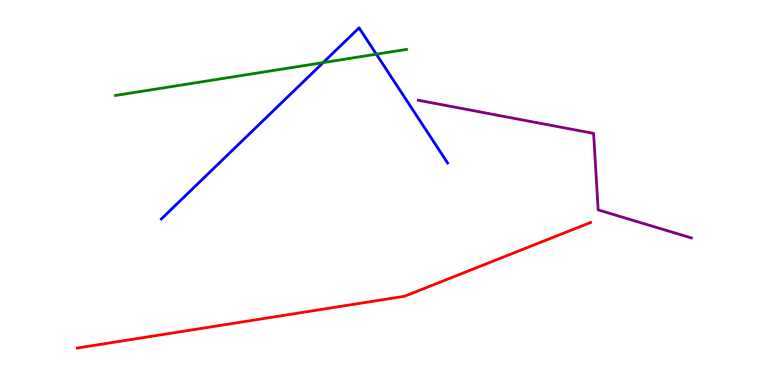[{'lines': ['blue', 'red'], 'intersections': []}, {'lines': ['green', 'red'], 'intersections': []}, {'lines': ['purple', 'red'], 'intersections': []}, {'lines': ['blue', 'green'], 'intersections': [{'x': 4.17, 'y': 8.37}, {'x': 4.86, 'y': 8.59}]}, {'lines': ['blue', 'purple'], 'intersections': []}, {'lines': ['green', 'purple'], 'intersections': []}]